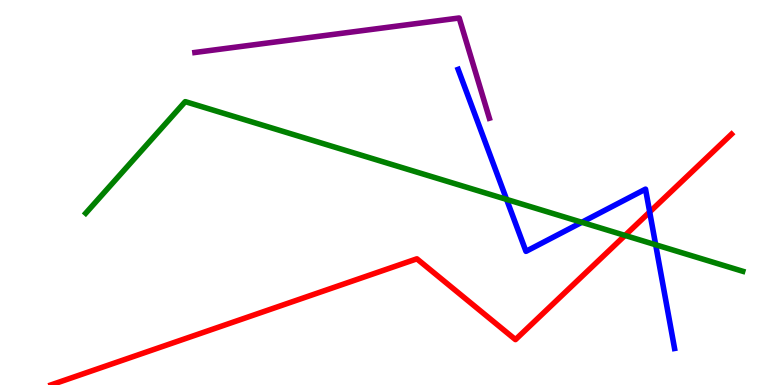[{'lines': ['blue', 'red'], 'intersections': [{'x': 8.38, 'y': 4.49}]}, {'lines': ['green', 'red'], 'intersections': [{'x': 8.06, 'y': 3.88}]}, {'lines': ['purple', 'red'], 'intersections': []}, {'lines': ['blue', 'green'], 'intersections': [{'x': 6.54, 'y': 4.82}, {'x': 7.51, 'y': 4.23}, {'x': 8.46, 'y': 3.64}]}, {'lines': ['blue', 'purple'], 'intersections': []}, {'lines': ['green', 'purple'], 'intersections': []}]